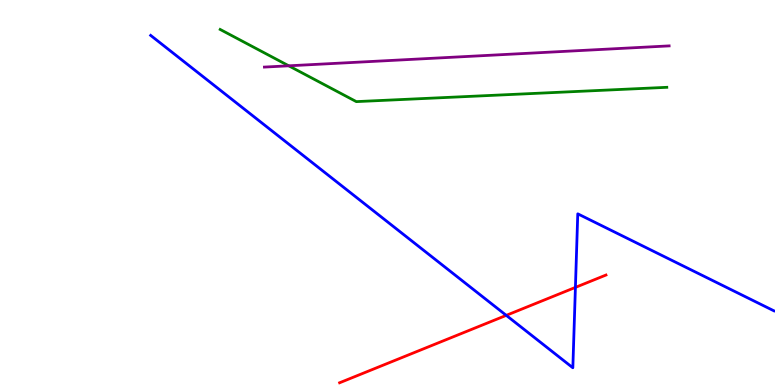[{'lines': ['blue', 'red'], 'intersections': [{'x': 6.53, 'y': 1.81}, {'x': 7.42, 'y': 2.54}]}, {'lines': ['green', 'red'], 'intersections': []}, {'lines': ['purple', 'red'], 'intersections': []}, {'lines': ['blue', 'green'], 'intersections': []}, {'lines': ['blue', 'purple'], 'intersections': []}, {'lines': ['green', 'purple'], 'intersections': [{'x': 3.73, 'y': 8.29}]}]